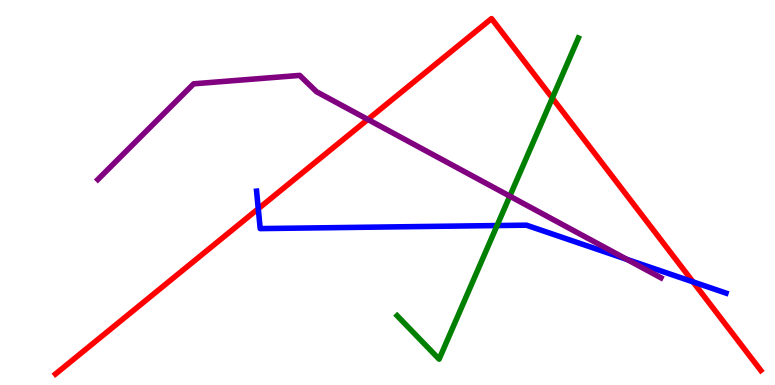[{'lines': ['blue', 'red'], 'intersections': [{'x': 3.33, 'y': 4.58}, {'x': 8.94, 'y': 2.68}]}, {'lines': ['green', 'red'], 'intersections': [{'x': 7.13, 'y': 7.45}]}, {'lines': ['purple', 'red'], 'intersections': [{'x': 4.75, 'y': 6.9}]}, {'lines': ['blue', 'green'], 'intersections': [{'x': 6.41, 'y': 4.14}]}, {'lines': ['blue', 'purple'], 'intersections': [{'x': 8.09, 'y': 3.26}]}, {'lines': ['green', 'purple'], 'intersections': [{'x': 6.58, 'y': 4.91}]}]